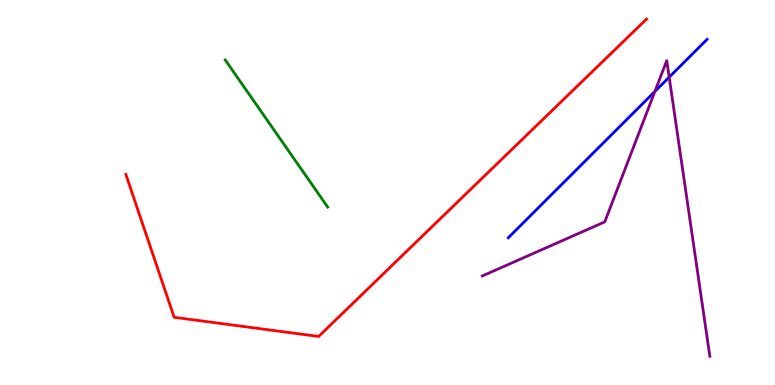[{'lines': ['blue', 'red'], 'intersections': []}, {'lines': ['green', 'red'], 'intersections': []}, {'lines': ['purple', 'red'], 'intersections': []}, {'lines': ['blue', 'green'], 'intersections': []}, {'lines': ['blue', 'purple'], 'intersections': [{'x': 8.45, 'y': 7.63}, {'x': 8.63, 'y': 8.0}]}, {'lines': ['green', 'purple'], 'intersections': []}]